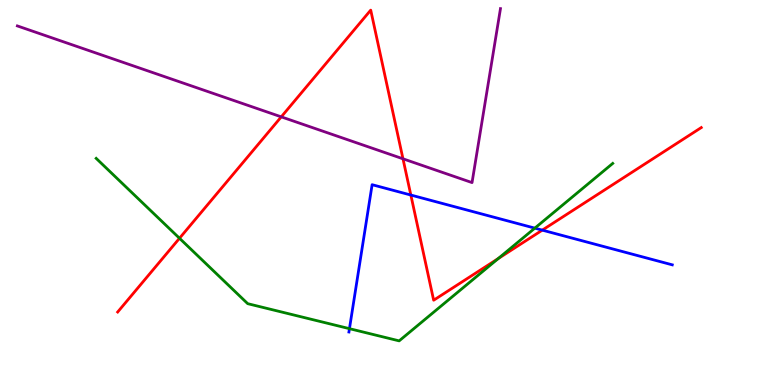[{'lines': ['blue', 'red'], 'intersections': [{'x': 5.3, 'y': 4.93}, {'x': 7.0, 'y': 4.02}]}, {'lines': ['green', 'red'], 'intersections': [{'x': 2.32, 'y': 3.81}, {'x': 6.43, 'y': 3.28}]}, {'lines': ['purple', 'red'], 'intersections': [{'x': 3.63, 'y': 6.96}, {'x': 5.2, 'y': 5.88}]}, {'lines': ['blue', 'green'], 'intersections': [{'x': 4.51, 'y': 1.46}, {'x': 6.9, 'y': 4.07}]}, {'lines': ['blue', 'purple'], 'intersections': []}, {'lines': ['green', 'purple'], 'intersections': []}]